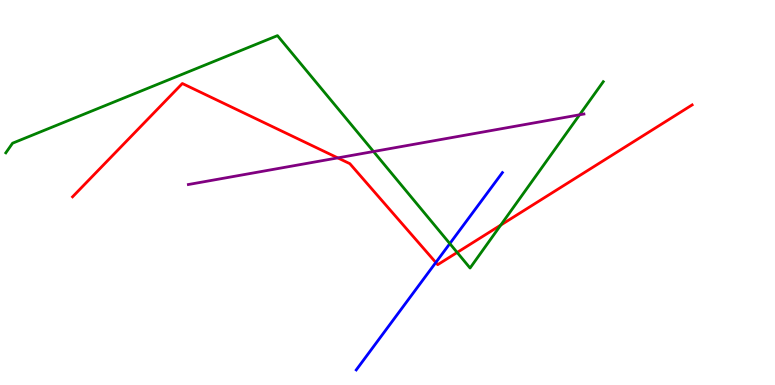[{'lines': ['blue', 'red'], 'intersections': [{'x': 5.62, 'y': 3.18}]}, {'lines': ['green', 'red'], 'intersections': [{'x': 5.9, 'y': 3.44}, {'x': 6.46, 'y': 4.15}]}, {'lines': ['purple', 'red'], 'intersections': [{'x': 4.36, 'y': 5.9}]}, {'lines': ['blue', 'green'], 'intersections': [{'x': 5.8, 'y': 3.67}]}, {'lines': ['blue', 'purple'], 'intersections': []}, {'lines': ['green', 'purple'], 'intersections': [{'x': 4.82, 'y': 6.06}, {'x': 7.48, 'y': 7.02}]}]